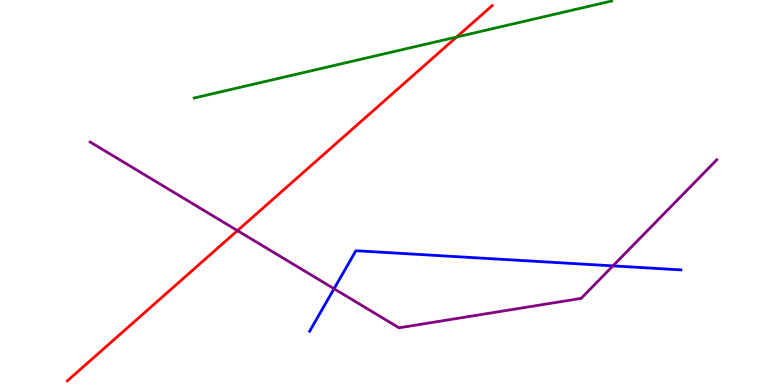[{'lines': ['blue', 'red'], 'intersections': []}, {'lines': ['green', 'red'], 'intersections': [{'x': 5.89, 'y': 9.04}]}, {'lines': ['purple', 'red'], 'intersections': [{'x': 3.06, 'y': 4.01}]}, {'lines': ['blue', 'green'], 'intersections': []}, {'lines': ['blue', 'purple'], 'intersections': [{'x': 4.31, 'y': 2.5}, {'x': 7.91, 'y': 3.09}]}, {'lines': ['green', 'purple'], 'intersections': []}]